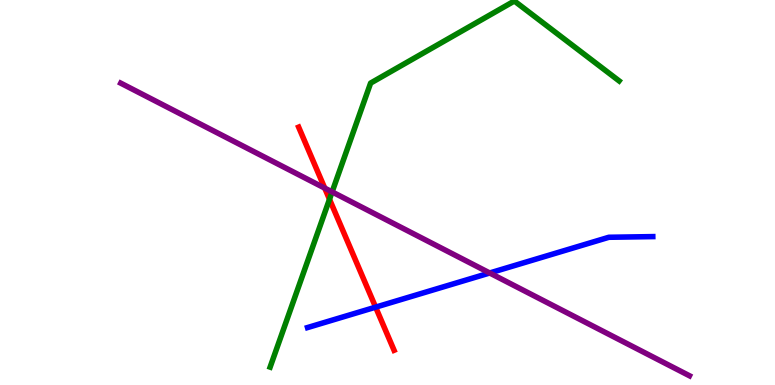[{'lines': ['blue', 'red'], 'intersections': [{'x': 4.85, 'y': 2.02}]}, {'lines': ['green', 'red'], 'intersections': [{'x': 4.25, 'y': 4.82}]}, {'lines': ['purple', 'red'], 'intersections': [{'x': 4.19, 'y': 5.11}]}, {'lines': ['blue', 'green'], 'intersections': []}, {'lines': ['blue', 'purple'], 'intersections': [{'x': 6.32, 'y': 2.91}]}, {'lines': ['green', 'purple'], 'intersections': [{'x': 4.29, 'y': 5.02}]}]